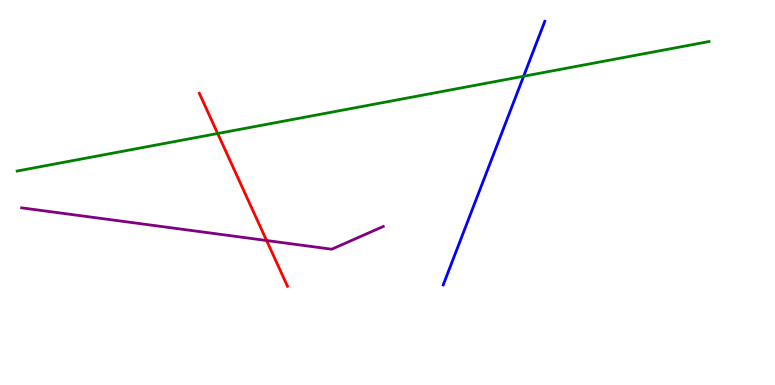[{'lines': ['blue', 'red'], 'intersections': []}, {'lines': ['green', 'red'], 'intersections': [{'x': 2.81, 'y': 6.53}]}, {'lines': ['purple', 'red'], 'intersections': [{'x': 3.44, 'y': 3.75}]}, {'lines': ['blue', 'green'], 'intersections': [{'x': 6.76, 'y': 8.02}]}, {'lines': ['blue', 'purple'], 'intersections': []}, {'lines': ['green', 'purple'], 'intersections': []}]